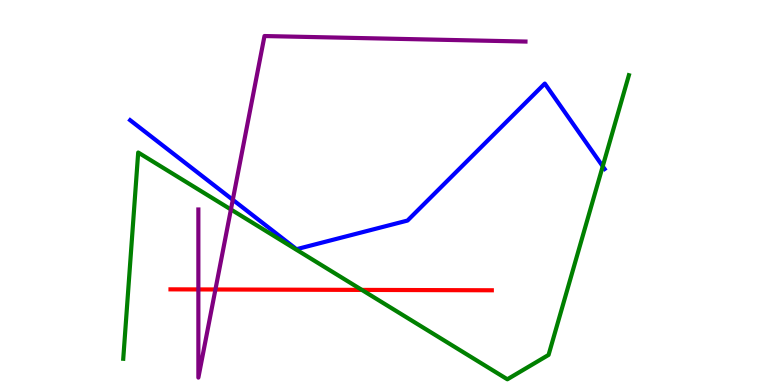[{'lines': ['blue', 'red'], 'intersections': []}, {'lines': ['green', 'red'], 'intersections': [{'x': 4.67, 'y': 2.47}]}, {'lines': ['purple', 'red'], 'intersections': [{'x': 2.56, 'y': 2.48}, {'x': 2.78, 'y': 2.48}]}, {'lines': ['blue', 'green'], 'intersections': [{'x': 7.78, 'y': 5.68}]}, {'lines': ['blue', 'purple'], 'intersections': [{'x': 3.0, 'y': 4.81}]}, {'lines': ['green', 'purple'], 'intersections': [{'x': 2.98, 'y': 4.56}]}]